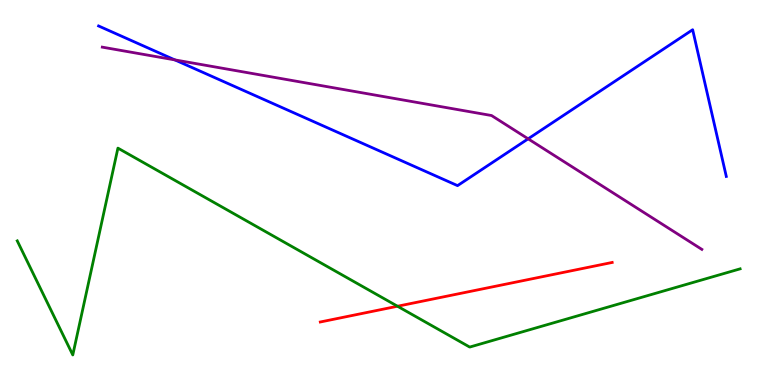[{'lines': ['blue', 'red'], 'intersections': []}, {'lines': ['green', 'red'], 'intersections': [{'x': 5.13, 'y': 2.05}]}, {'lines': ['purple', 'red'], 'intersections': []}, {'lines': ['blue', 'green'], 'intersections': []}, {'lines': ['blue', 'purple'], 'intersections': [{'x': 2.26, 'y': 8.44}, {'x': 6.81, 'y': 6.39}]}, {'lines': ['green', 'purple'], 'intersections': []}]